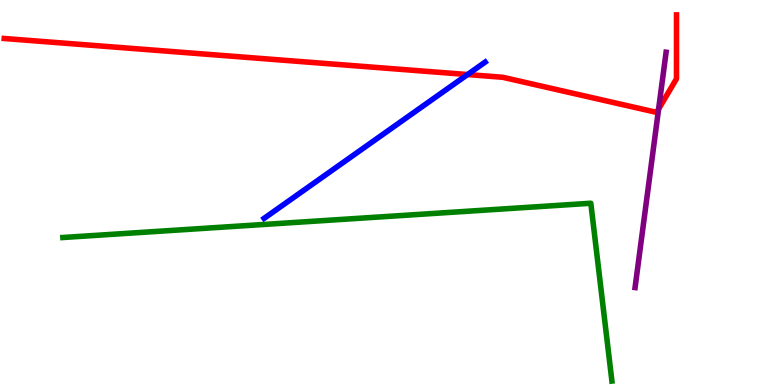[{'lines': ['blue', 'red'], 'intersections': [{'x': 6.03, 'y': 8.06}]}, {'lines': ['green', 'red'], 'intersections': []}, {'lines': ['purple', 'red'], 'intersections': [{'x': 8.5, 'y': 7.17}]}, {'lines': ['blue', 'green'], 'intersections': []}, {'lines': ['blue', 'purple'], 'intersections': []}, {'lines': ['green', 'purple'], 'intersections': []}]